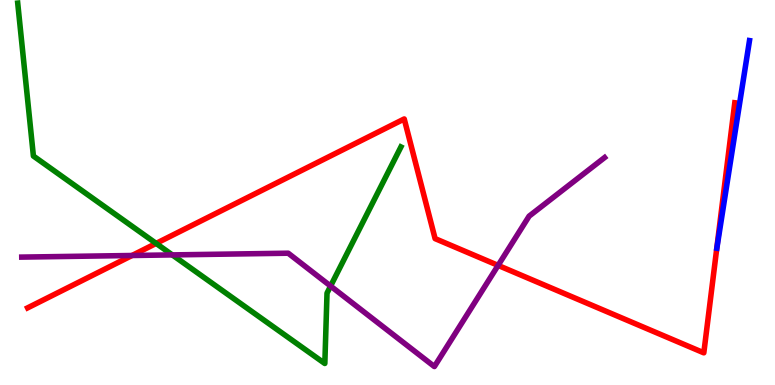[{'lines': ['blue', 'red'], 'intersections': []}, {'lines': ['green', 'red'], 'intersections': [{'x': 2.01, 'y': 3.68}]}, {'lines': ['purple', 'red'], 'intersections': [{'x': 1.7, 'y': 3.36}, {'x': 6.43, 'y': 3.11}]}, {'lines': ['blue', 'green'], 'intersections': []}, {'lines': ['blue', 'purple'], 'intersections': []}, {'lines': ['green', 'purple'], 'intersections': [{'x': 2.22, 'y': 3.38}, {'x': 4.27, 'y': 2.57}]}]